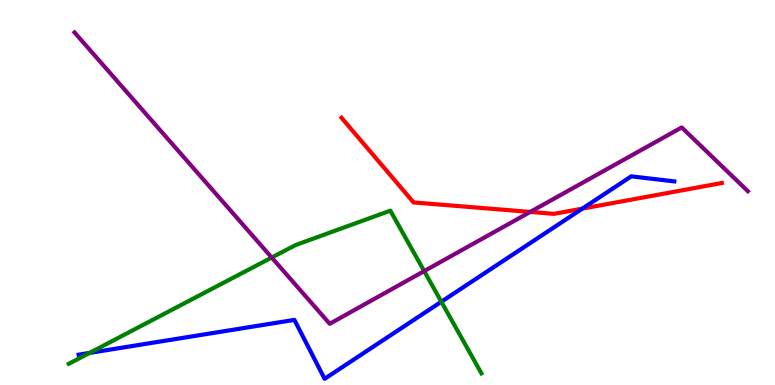[{'lines': ['blue', 'red'], 'intersections': [{'x': 7.51, 'y': 4.58}]}, {'lines': ['green', 'red'], 'intersections': []}, {'lines': ['purple', 'red'], 'intersections': [{'x': 6.84, 'y': 4.5}]}, {'lines': ['blue', 'green'], 'intersections': [{'x': 1.16, 'y': 0.833}, {'x': 5.69, 'y': 2.16}]}, {'lines': ['blue', 'purple'], 'intersections': []}, {'lines': ['green', 'purple'], 'intersections': [{'x': 3.51, 'y': 3.31}, {'x': 5.47, 'y': 2.96}]}]